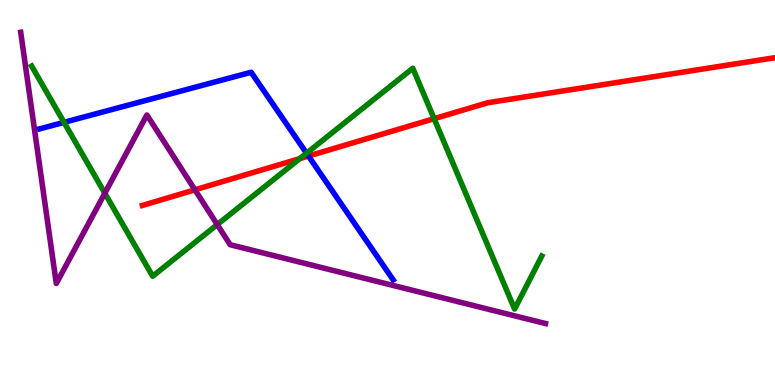[{'lines': ['blue', 'red'], 'intersections': [{'x': 3.98, 'y': 5.95}]}, {'lines': ['green', 'red'], 'intersections': [{'x': 3.87, 'y': 5.88}, {'x': 5.6, 'y': 6.92}]}, {'lines': ['purple', 'red'], 'intersections': [{'x': 2.52, 'y': 5.07}]}, {'lines': ['blue', 'green'], 'intersections': [{'x': 0.826, 'y': 6.82}, {'x': 3.96, 'y': 6.02}]}, {'lines': ['blue', 'purple'], 'intersections': []}, {'lines': ['green', 'purple'], 'intersections': [{'x': 1.35, 'y': 4.98}, {'x': 2.8, 'y': 4.17}]}]